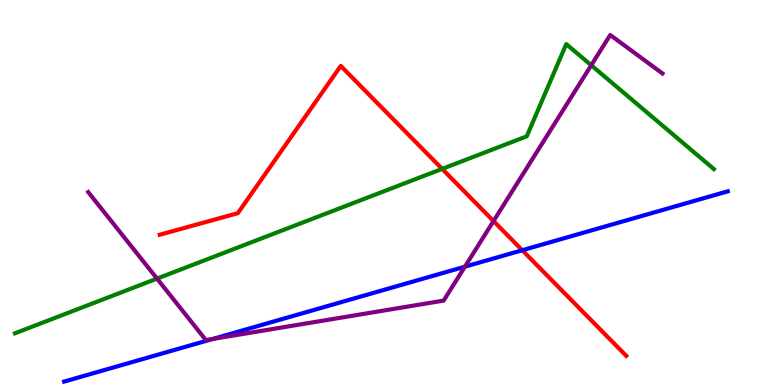[{'lines': ['blue', 'red'], 'intersections': [{'x': 6.74, 'y': 3.5}]}, {'lines': ['green', 'red'], 'intersections': [{'x': 5.71, 'y': 5.61}]}, {'lines': ['purple', 'red'], 'intersections': [{'x': 6.37, 'y': 4.26}]}, {'lines': ['blue', 'green'], 'intersections': []}, {'lines': ['blue', 'purple'], 'intersections': [{'x': 2.75, 'y': 1.2}, {'x': 6.0, 'y': 3.07}]}, {'lines': ['green', 'purple'], 'intersections': [{'x': 2.03, 'y': 2.76}, {'x': 7.63, 'y': 8.31}]}]